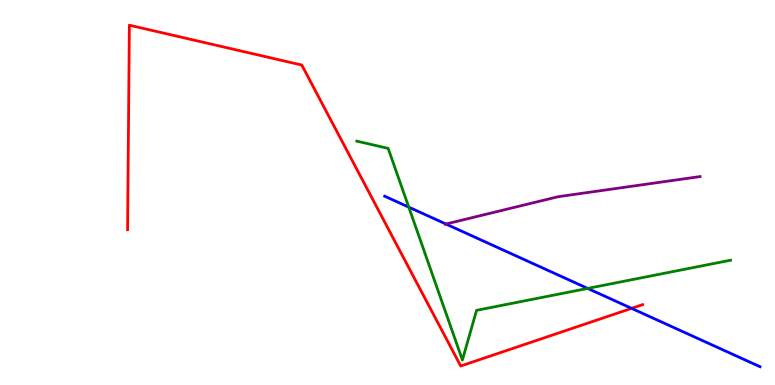[{'lines': ['blue', 'red'], 'intersections': [{'x': 8.15, 'y': 1.99}]}, {'lines': ['green', 'red'], 'intersections': []}, {'lines': ['purple', 'red'], 'intersections': []}, {'lines': ['blue', 'green'], 'intersections': [{'x': 5.27, 'y': 4.62}, {'x': 7.58, 'y': 2.51}]}, {'lines': ['blue', 'purple'], 'intersections': [{'x': 5.75, 'y': 4.18}]}, {'lines': ['green', 'purple'], 'intersections': []}]